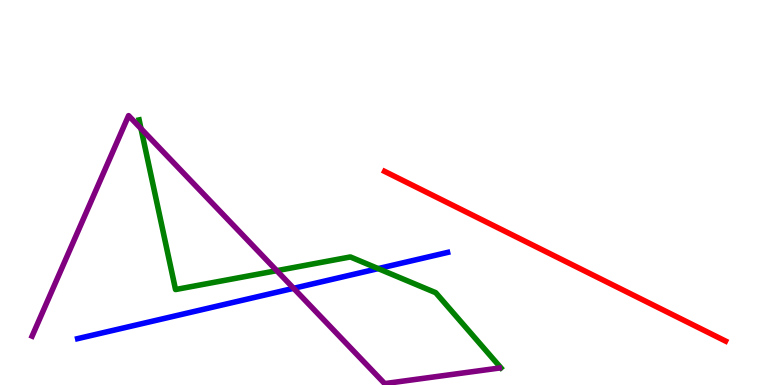[{'lines': ['blue', 'red'], 'intersections': []}, {'lines': ['green', 'red'], 'intersections': []}, {'lines': ['purple', 'red'], 'intersections': []}, {'lines': ['blue', 'green'], 'intersections': [{'x': 4.88, 'y': 3.02}]}, {'lines': ['blue', 'purple'], 'intersections': [{'x': 3.79, 'y': 2.51}]}, {'lines': ['green', 'purple'], 'intersections': [{'x': 1.82, 'y': 6.66}, {'x': 3.57, 'y': 2.97}]}]